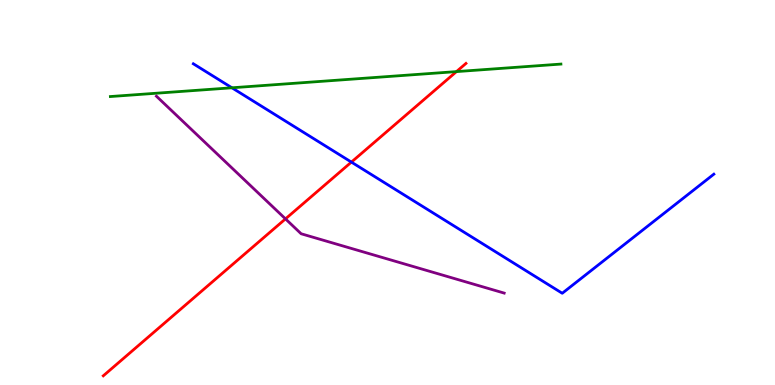[{'lines': ['blue', 'red'], 'intersections': [{'x': 4.53, 'y': 5.79}]}, {'lines': ['green', 'red'], 'intersections': [{'x': 5.89, 'y': 8.14}]}, {'lines': ['purple', 'red'], 'intersections': [{'x': 3.68, 'y': 4.31}]}, {'lines': ['blue', 'green'], 'intersections': [{'x': 2.99, 'y': 7.72}]}, {'lines': ['blue', 'purple'], 'intersections': []}, {'lines': ['green', 'purple'], 'intersections': []}]